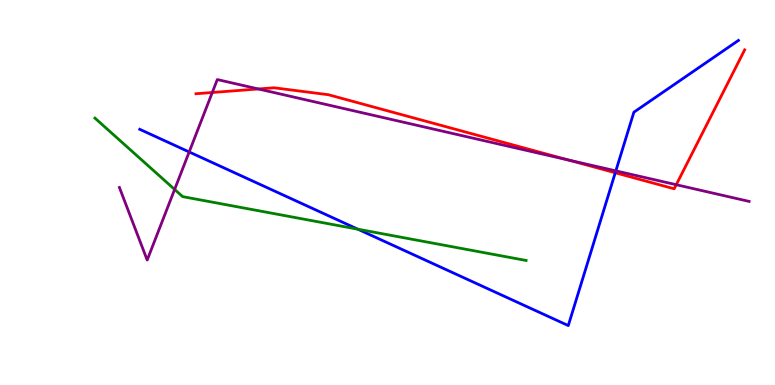[{'lines': ['blue', 'red'], 'intersections': [{'x': 7.94, 'y': 5.51}]}, {'lines': ['green', 'red'], 'intersections': []}, {'lines': ['purple', 'red'], 'intersections': [{'x': 2.74, 'y': 7.6}, {'x': 3.33, 'y': 7.69}, {'x': 7.33, 'y': 5.84}, {'x': 8.73, 'y': 5.2}]}, {'lines': ['blue', 'green'], 'intersections': [{'x': 4.62, 'y': 4.05}]}, {'lines': ['blue', 'purple'], 'intersections': [{'x': 2.44, 'y': 6.05}, {'x': 7.95, 'y': 5.56}]}, {'lines': ['green', 'purple'], 'intersections': [{'x': 2.25, 'y': 5.08}]}]